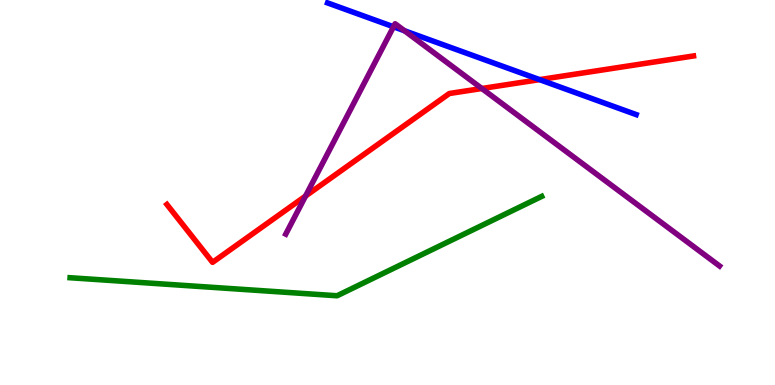[{'lines': ['blue', 'red'], 'intersections': [{'x': 6.96, 'y': 7.93}]}, {'lines': ['green', 'red'], 'intersections': []}, {'lines': ['purple', 'red'], 'intersections': [{'x': 3.94, 'y': 4.91}, {'x': 6.22, 'y': 7.7}]}, {'lines': ['blue', 'green'], 'intersections': []}, {'lines': ['blue', 'purple'], 'intersections': [{'x': 5.08, 'y': 9.3}, {'x': 5.22, 'y': 9.2}]}, {'lines': ['green', 'purple'], 'intersections': []}]